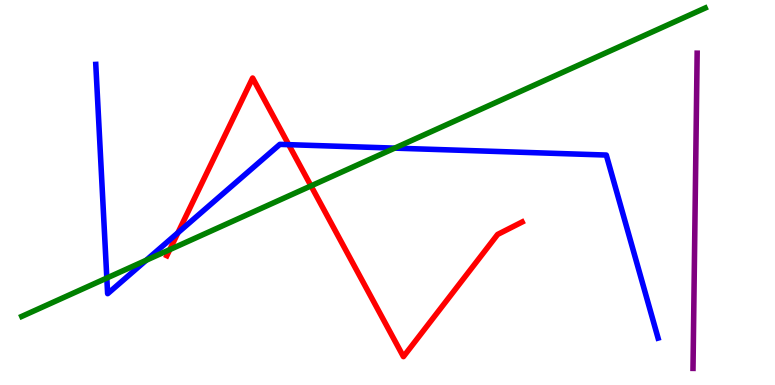[{'lines': ['blue', 'red'], 'intersections': [{'x': 2.3, 'y': 3.95}, {'x': 3.73, 'y': 6.24}]}, {'lines': ['green', 'red'], 'intersections': [{'x': 2.19, 'y': 3.52}, {'x': 4.01, 'y': 5.17}]}, {'lines': ['purple', 'red'], 'intersections': []}, {'lines': ['blue', 'green'], 'intersections': [{'x': 1.38, 'y': 2.78}, {'x': 1.89, 'y': 3.24}, {'x': 5.09, 'y': 6.15}]}, {'lines': ['blue', 'purple'], 'intersections': []}, {'lines': ['green', 'purple'], 'intersections': []}]